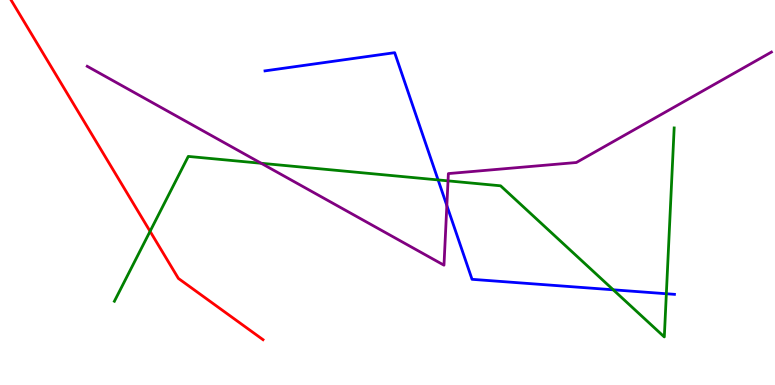[{'lines': ['blue', 'red'], 'intersections': []}, {'lines': ['green', 'red'], 'intersections': [{'x': 1.94, 'y': 3.99}]}, {'lines': ['purple', 'red'], 'intersections': []}, {'lines': ['blue', 'green'], 'intersections': [{'x': 5.65, 'y': 5.33}, {'x': 7.91, 'y': 2.47}, {'x': 8.6, 'y': 2.37}]}, {'lines': ['blue', 'purple'], 'intersections': [{'x': 5.77, 'y': 4.66}]}, {'lines': ['green', 'purple'], 'intersections': [{'x': 3.37, 'y': 5.76}, {'x': 5.78, 'y': 5.3}]}]